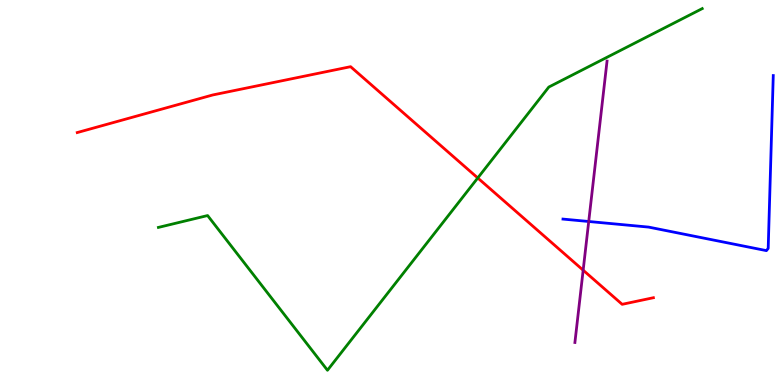[{'lines': ['blue', 'red'], 'intersections': []}, {'lines': ['green', 'red'], 'intersections': [{'x': 6.16, 'y': 5.38}]}, {'lines': ['purple', 'red'], 'intersections': [{'x': 7.52, 'y': 2.98}]}, {'lines': ['blue', 'green'], 'intersections': []}, {'lines': ['blue', 'purple'], 'intersections': [{'x': 7.6, 'y': 4.25}]}, {'lines': ['green', 'purple'], 'intersections': []}]